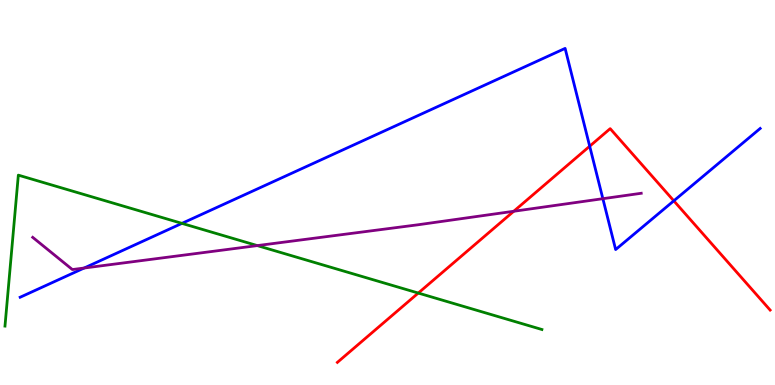[{'lines': ['blue', 'red'], 'intersections': [{'x': 7.61, 'y': 6.2}, {'x': 8.69, 'y': 4.78}]}, {'lines': ['green', 'red'], 'intersections': [{'x': 5.4, 'y': 2.39}]}, {'lines': ['purple', 'red'], 'intersections': [{'x': 6.63, 'y': 4.51}]}, {'lines': ['blue', 'green'], 'intersections': [{'x': 2.35, 'y': 4.2}]}, {'lines': ['blue', 'purple'], 'intersections': [{'x': 1.09, 'y': 3.04}, {'x': 7.78, 'y': 4.84}]}, {'lines': ['green', 'purple'], 'intersections': [{'x': 3.32, 'y': 3.62}]}]